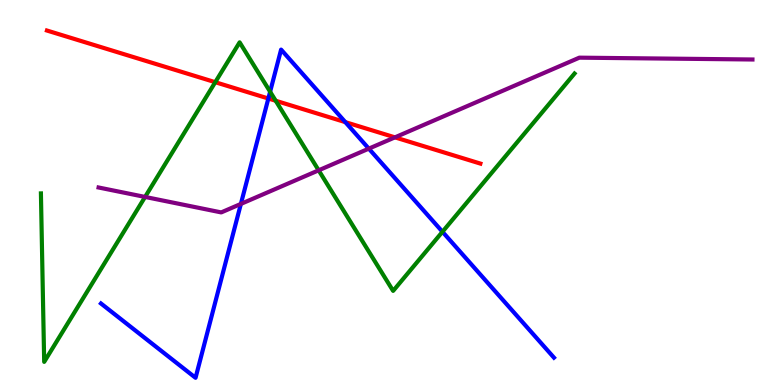[{'lines': ['blue', 'red'], 'intersections': [{'x': 3.46, 'y': 7.44}, {'x': 4.46, 'y': 6.83}]}, {'lines': ['green', 'red'], 'intersections': [{'x': 2.78, 'y': 7.87}, {'x': 3.56, 'y': 7.38}]}, {'lines': ['purple', 'red'], 'intersections': [{'x': 5.1, 'y': 6.43}]}, {'lines': ['blue', 'green'], 'intersections': [{'x': 3.49, 'y': 7.62}, {'x': 5.71, 'y': 3.98}]}, {'lines': ['blue', 'purple'], 'intersections': [{'x': 3.11, 'y': 4.7}, {'x': 4.76, 'y': 6.14}]}, {'lines': ['green', 'purple'], 'intersections': [{'x': 1.87, 'y': 4.88}, {'x': 4.11, 'y': 5.58}]}]